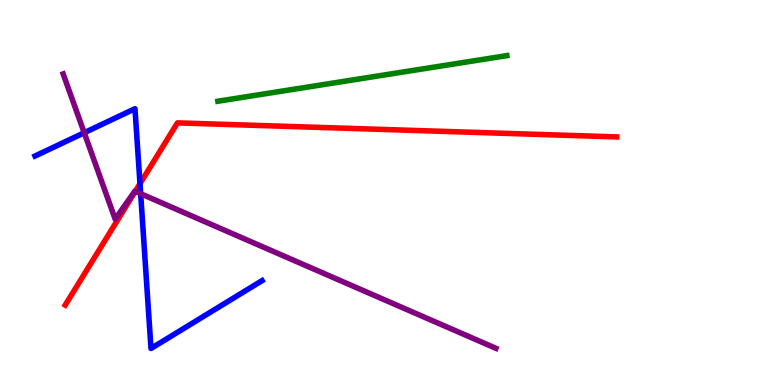[{'lines': ['blue', 'red'], 'intersections': [{'x': 1.81, 'y': 5.23}]}, {'lines': ['green', 'red'], 'intersections': []}, {'lines': ['purple', 'red'], 'intersections': [{'x': 1.75, 'y': 5.03}]}, {'lines': ['blue', 'green'], 'intersections': []}, {'lines': ['blue', 'purple'], 'intersections': [{'x': 1.09, 'y': 6.55}, {'x': 1.81, 'y': 4.97}]}, {'lines': ['green', 'purple'], 'intersections': []}]